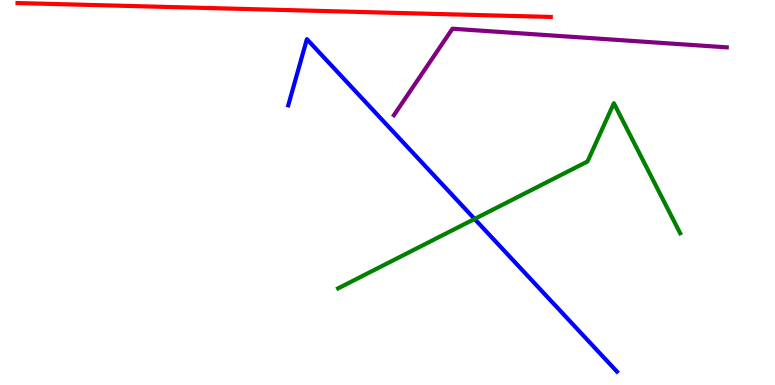[{'lines': ['blue', 'red'], 'intersections': []}, {'lines': ['green', 'red'], 'intersections': []}, {'lines': ['purple', 'red'], 'intersections': []}, {'lines': ['blue', 'green'], 'intersections': [{'x': 6.12, 'y': 4.31}]}, {'lines': ['blue', 'purple'], 'intersections': []}, {'lines': ['green', 'purple'], 'intersections': []}]